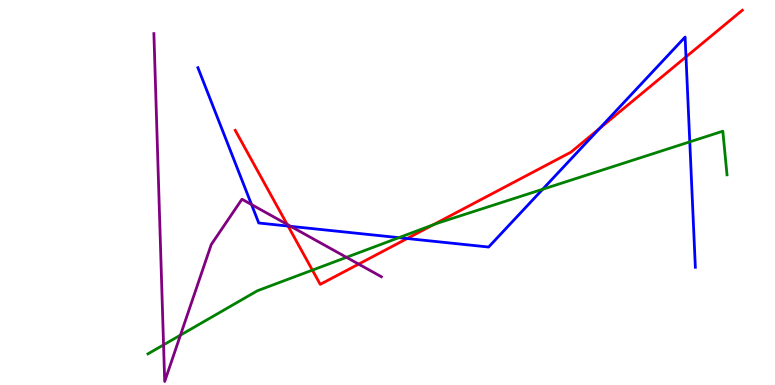[{'lines': ['blue', 'red'], 'intersections': [{'x': 3.72, 'y': 4.13}, {'x': 5.25, 'y': 3.8}, {'x': 7.74, 'y': 6.67}, {'x': 8.85, 'y': 8.52}]}, {'lines': ['green', 'red'], 'intersections': [{'x': 4.03, 'y': 2.98}, {'x': 5.59, 'y': 4.16}]}, {'lines': ['purple', 'red'], 'intersections': [{'x': 3.7, 'y': 4.17}, {'x': 4.63, 'y': 3.14}]}, {'lines': ['blue', 'green'], 'intersections': [{'x': 5.15, 'y': 3.83}, {'x': 7.0, 'y': 5.08}, {'x': 8.9, 'y': 6.32}]}, {'lines': ['blue', 'purple'], 'intersections': [{'x': 3.25, 'y': 4.69}, {'x': 3.75, 'y': 4.12}]}, {'lines': ['green', 'purple'], 'intersections': [{'x': 2.11, 'y': 1.04}, {'x': 2.33, 'y': 1.3}, {'x': 4.47, 'y': 3.32}]}]